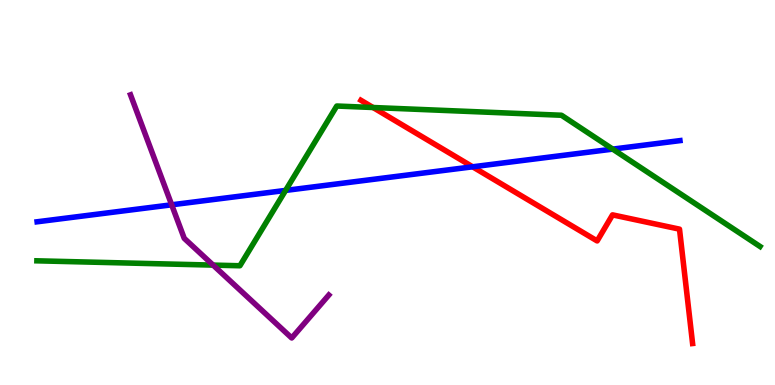[{'lines': ['blue', 'red'], 'intersections': [{'x': 6.1, 'y': 5.67}]}, {'lines': ['green', 'red'], 'intersections': [{'x': 4.81, 'y': 7.21}]}, {'lines': ['purple', 'red'], 'intersections': []}, {'lines': ['blue', 'green'], 'intersections': [{'x': 3.69, 'y': 5.05}, {'x': 7.91, 'y': 6.13}]}, {'lines': ['blue', 'purple'], 'intersections': [{'x': 2.22, 'y': 4.68}]}, {'lines': ['green', 'purple'], 'intersections': [{'x': 2.75, 'y': 3.11}]}]